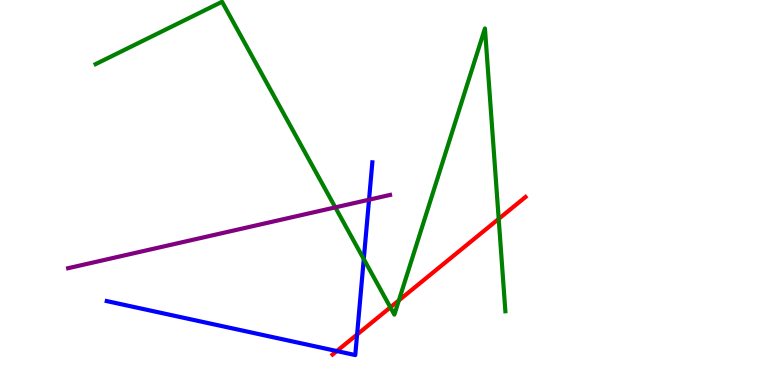[{'lines': ['blue', 'red'], 'intersections': [{'x': 4.35, 'y': 0.882}, {'x': 4.61, 'y': 1.31}]}, {'lines': ['green', 'red'], 'intersections': [{'x': 5.04, 'y': 2.02}, {'x': 5.15, 'y': 2.2}, {'x': 6.43, 'y': 4.31}]}, {'lines': ['purple', 'red'], 'intersections': []}, {'lines': ['blue', 'green'], 'intersections': [{'x': 4.69, 'y': 3.27}]}, {'lines': ['blue', 'purple'], 'intersections': [{'x': 4.76, 'y': 4.81}]}, {'lines': ['green', 'purple'], 'intersections': [{'x': 4.33, 'y': 4.61}]}]